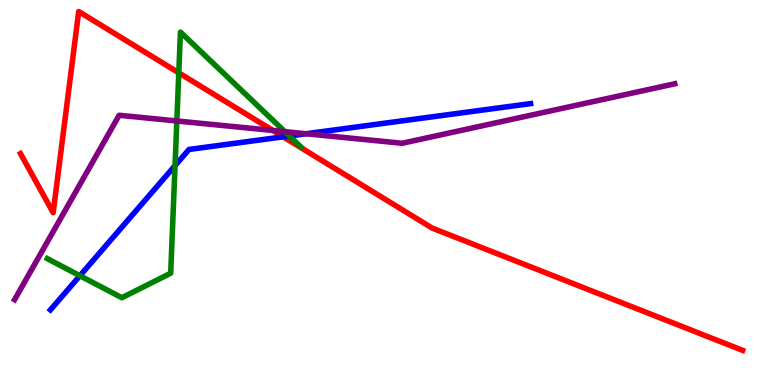[{'lines': ['blue', 'red'], 'intersections': [{'x': 3.65, 'y': 6.45}]}, {'lines': ['green', 'red'], 'intersections': [{'x': 2.31, 'y': 8.11}]}, {'lines': ['purple', 'red'], 'intersections': [{'x': 3.52, 'y': 6.61}]}, {'lines': ['blue', 'green'], 'intersections': [{'x': 1.03, 'y': 2.84}, {'x': 2.26, 'y': 5.7}, {'x': 3.73, 'y': 6.47}]}, {'lines': ['blue', 'purple'], 'intersections': [{'x': 3.95, 'y': 6.53}]}, {'lines': ['green', 'purple'], 'intersections': [{'x': 2.28, 'y': 6.86}, {'x': 3.68, 'y': 6.58}]}]